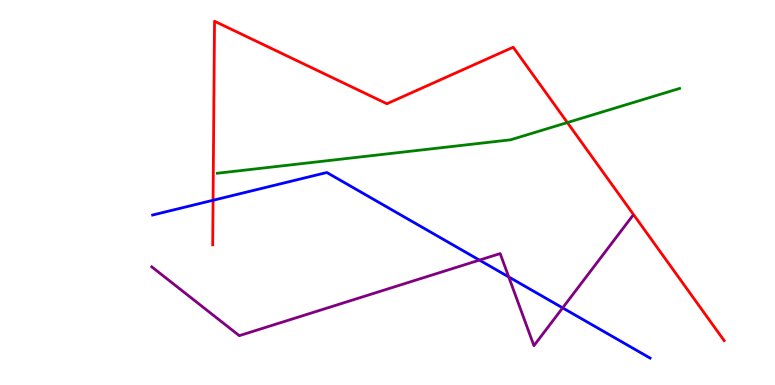[{'lines': ['blue', 'red'], 'intersections': [{'x': 2.75, 'y': 4.8}]}, {'lines': ['green', 'red'], 'intersections': [{'x': 7.32, 'y': 6.82}]}, {'lines': ['purple', 'red'], 'intersections': []}, {'lines': ['blue', 'green'], 'intersections': []}, {'lines': ['blue', 'purple'], 'intersections': [{'x': 6.19, 'y': 3.24}, {'x': 6.56, 'y': 2.81}, {'x': 7.26, 'y': 2.0}]}, {'lines': ['green', 'purple'], 'intersections': []}]